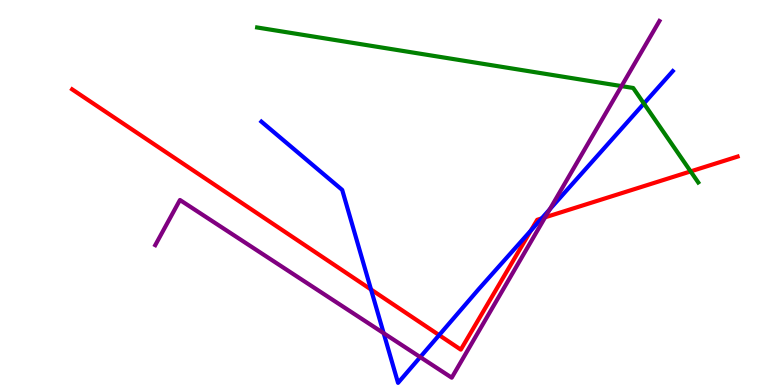[{'lines': ['blue', 'red'], 'intersections': [{'x': 4.79, 'y': 2.48}, {'x': 5.67, 'y': 1.3}, {'x': 6.85, 'y': 4.01}, {'x': 6.99, 'y': 4.33}]}, {'lines': ['green', 'red'], 'intersections': [{'x': 8.91, 'y': 5.55}]}, {'lines': ['purple', 'red'], 'intersections': [{'x': 7.03, 'y': 4.36}]}, {'lines': ['blue', 'green'], 'intersections': [{'x': 8.31, 'y': 7.31}]}, {'lines': ['blue', 'purple'], 'intersections': [{'x': 4.95, 'y': 1.35}, {'x': 5.42, 'y': 0.725}, {'x': 7.09, 'y': 4.56}]}, {'lines': ['green', 'purple'], 'intersections': [{'x': 8.02, 'y': 7.76}]}]